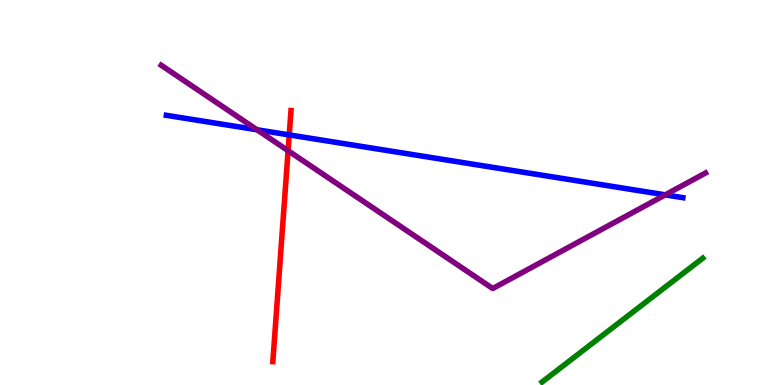[{'lines': ['blue', 'red'], 'intersections': [{'x': 3.73, 'y': 6.5}]}, {'lines': ['green', 'red'], 'intersections': []}, {'lines': ['purple', 'red'], 'intersections': [{'x': 3.72, 'y': 6.09}]}, {'lines': ['blue', 'green'], 'intersections': []}, {'lines': ['blue', 'purple'], 'intersections': [{'x': 3.32, 'y': 6.63}, {'x': 8.58, 'y': 4.94}]}, {'lines': ['green', 'purple'], 'intersections': []}]